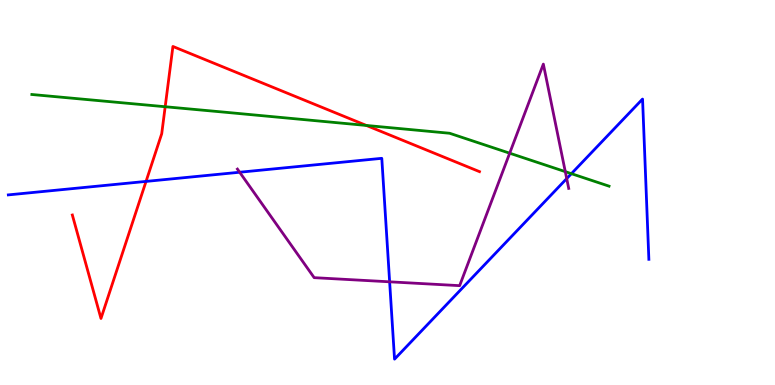[{'lines': ['blue', 'red'], 'intersections': [{'x': 1.88, 'y': 5.29}]}, {'lines': ['green', 'red'], 'intersections': [{'x': 2.13, 'y': 7.23}, {'x': 4.73, 'y': 6.74}]}, {'lines': ['purple', 'red'], 'intersections': []}, {'lines': ['blue', 'green'], 'intersections': [{'x': 7.37, 'y': 5.49}]}, {'lines': ['blue', 'purple'], 'intersections': [{'x': 3.09, 'y': 5.53}, {'x': 5.03, 'y': 2.68}, {'x': 7.31, 'y': 5.36}]}, {'lines': ['green', 'purple'], 'intersections': [{'x': 6.58, 'y': 6.02}, {'x': 7.29, 'y': 5.54}]}]